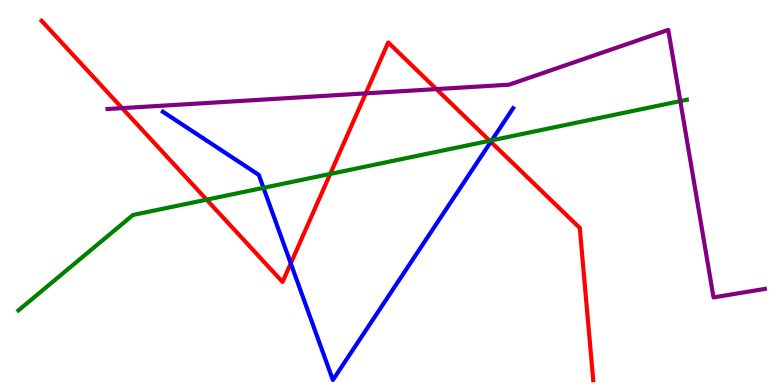[{'lines': ['blue', 'red'], 'intersections': [{'x': 3.75, 'y': 3.16}, {'x': 6.33, 'y': 6.32}]}, {'lines': ['green', 'red'], 'intersections': [{'x': 2.67, 'y': 4.81}, {'x': 4.26, 'y': 5.48}, {'x': 6.32, 'y': 6.34}]}, {'lines': ['purple', 'red'], 'intersections': [{'x': 1.58, 'y': 7.19}, {'x': 4.72, 'y': 7.57}, {'x': 5.63, 'y': 7.69}]}, {'lines': ['blue', 'green'], 'intersections': [{'x': 3.4, 'y': 5.12}, {'x': 6.35, 'y': 6.36}]}, {'lines': ['blue', 'purple'], 'intersections': []}, {'lines': ['green', 'purple'], 'intersections': [{'x': 8.78, 'y': 7.37}]}]